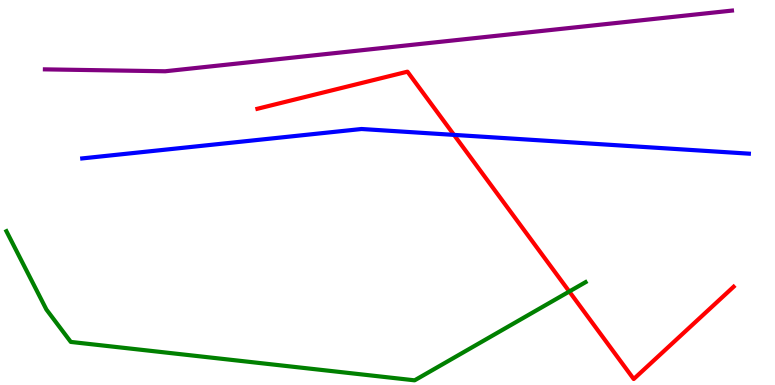[{'lines': ['blue', 'red'], 'intersections': [{'x': 5.86, 'y': 6.5}]}, {'lines': ['green', 'red'], 'intersections': [{'x': 7.35, 'y': 2.43}]}, {'lines': ['purple', 'red'], 'intersections': []}, {'lines': ['blue', 'green'], 'intersections': []}, {'lines': ['blue', 'purple'], 'intersections': []}, {'lines': ['green', 'purple'], 'intersections': []}]